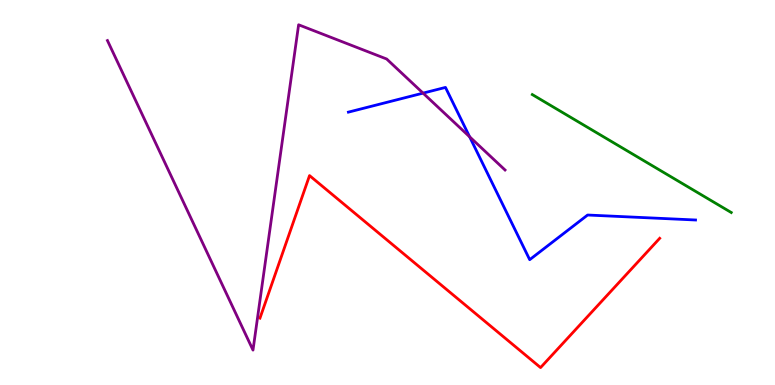[{'lines': ['blue', 'red'], 'intersections': []}, {'lines': ['green', 'red'], 'intersections': []}, {'lines': ['purple', 'red'], 'intersections': []}, {'lines': ['blue', 'green'], 'intersections': []}, {'lines': ['blue', 'purple'], 'intersections': [{'x': 5.46, 'y': 7.58}, {'x': 6.06, 'y': 6.45}]}, {'lines': ['green', 'purple'], 'intersections': []}]